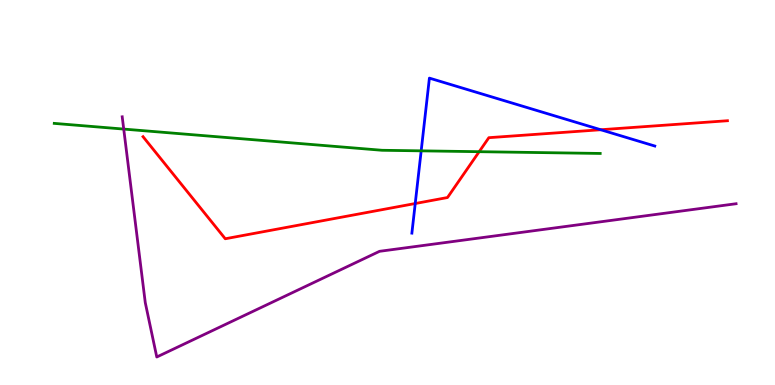[{'lines': ['blue', 'red'], 'intersections': [{'x': 5.36, 'y': 4.71}, {'x': 7.75, 'y': 6.63}]}, {'lines': ['green', 'red'], 'intersections': [{'x': 6.18, 'y': 6.06}]}, {'lines': ['purple', 'red'], 'intersections': []}, {'lines': ['blue', 'green'], 'intersections': [{'x': 5.43, 'y': 6.08}]}, {'lines': ['blue', 'purple'], 'intersections': []}, {'lines': ['green', 'purple'], 'intersections': [{'x': 1.6, 'y': 6.65}]}]